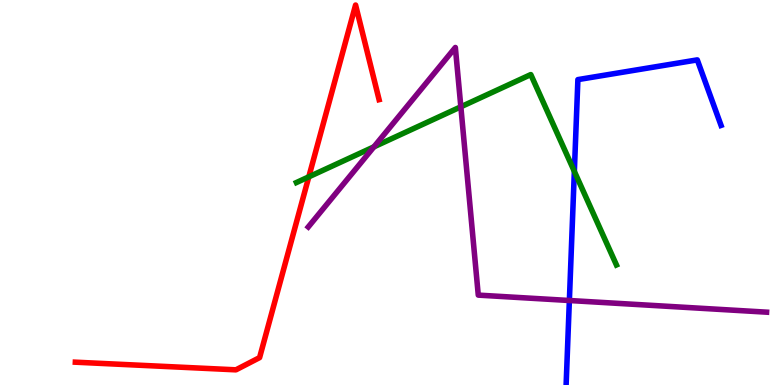[{'lines': ['blue', 'red'], 'intersections': []}, {'lines': ['green', 'red'], 'intersections': [{'x': 3.98, 'y': 5.41}]}, {'lines': ['purple', 'red'], 'intersections': []}, {'lines': ['blue', 'green'], 'intersections': [{'x': 7.41, 'y': 5.55}]}, {'lines': ['blue', 'purple'], 'intersections': [{'x': 7.35, 'y': 2.19}]}, {'lines': ['green', 'purple'], 'intersections': [{'x': 4.82, 'y': 6.19}, {'x': 5.95, 'y': 7.23}]}]